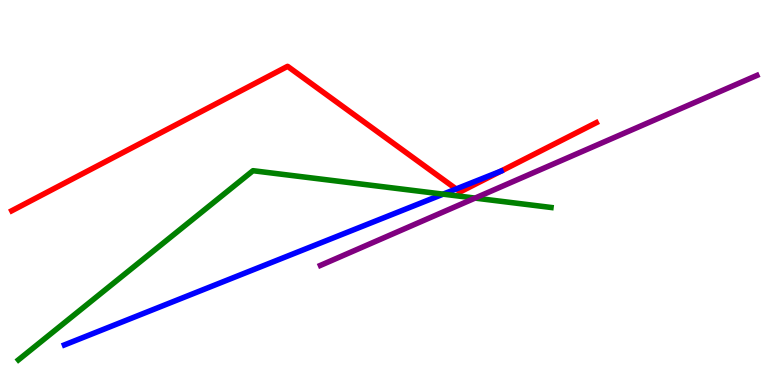[{'lines': ['blue', 'red'], 'intersections': [{'x': 5.89, 'y': 5.09}]}, {'lines': ['green', 'red'], 'intersections': []}, {'lines': ['purple', 'red'], 'intersections': []}, {'lines': ['blue', 'green'], 'intersections': [{'x': 5.72, 'y': 4.96}]}, {'lines': ['blue', 'purple'], 'intersections': []}, {'lines': ['green', 'purple'], 'intersections': [{'x': 6.13, 'y': 4.85}]}]